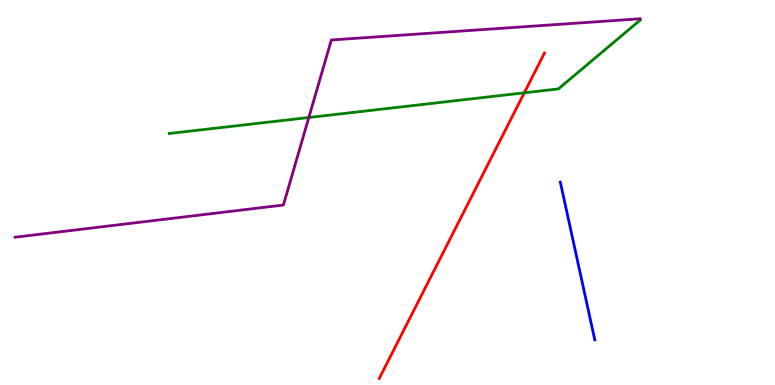[{'lines': ['blue', 'red'], 'intersections': []}, {'lines': ['green', 'red'], 'intersections': [{'x': 6.77, 'y': 7.59}]}, {'lines': ['purple', 'red'], 'intersections': []}, {'lines': ['blue', 'green'], 'intersections': []}, {'lines': ['blue', 'purple'], 'intersections': []}, {'lines': ['green', 'purple'], 'intersections': [{'x': 3.98, 'y': 6.95}]}]